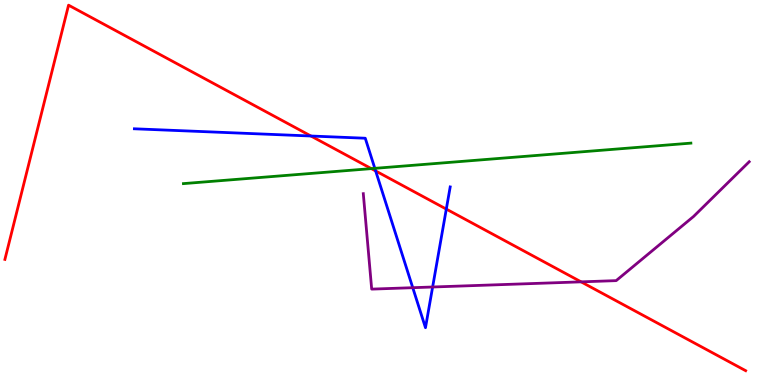[{'lines': ['blue', 'red'], 'intersections': [{'x': 4.01, 'y': 6.47}, {'x': 4.85, 'y': 5.56}, {'x': 5.76, 'y': 4.57}]}, {'lines': ['green', 'red'], 'intersections': [{'x': 4.79, 'y': 5.62}]}, {'lines': ['purple', 'red'], 'intersections': [{'x': 7.5, 'y': 2.68}]}, {'lines': ['blue', 'green'], 'intersections': [{'x': 4.84, 'y': 5.63}]}, {'lines': ['blue', 'purple'], 'intersections': [{'x': 5.33, 'y': 2.53}, {'x': 5.58, 'y': 2.55}]}, {'lines': ['green', 'purple'], 'intersections': []}]